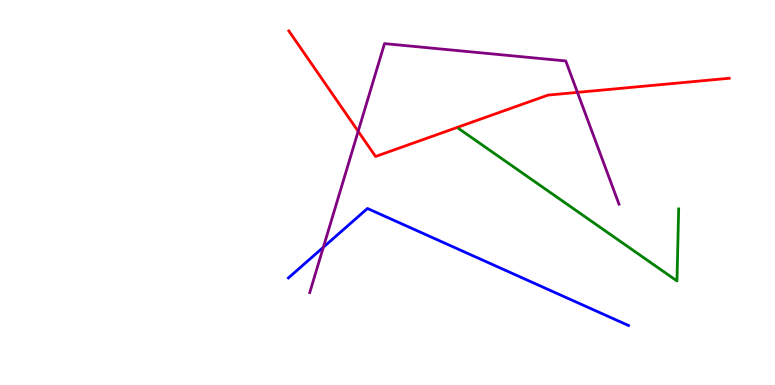[{'lines': ['blue', 'red'], 'intersections': []}, {'lines': ['green', 'red'], 'intersections': []}, {'lines': ['purple', 'red'], 'intersections': [{'x': 4.62, 'y': 6.59}, {'x': 7.45, 'y': 7.6}]}, {'lines': ['blue', 'green'], 'intersections': []}, {'lines': ['blue', 'purple'], 'intersections': [{'x': 4.17, 'y': 3.58}]}, {'lines': ['green', 'purple'], 'intersections': []}]